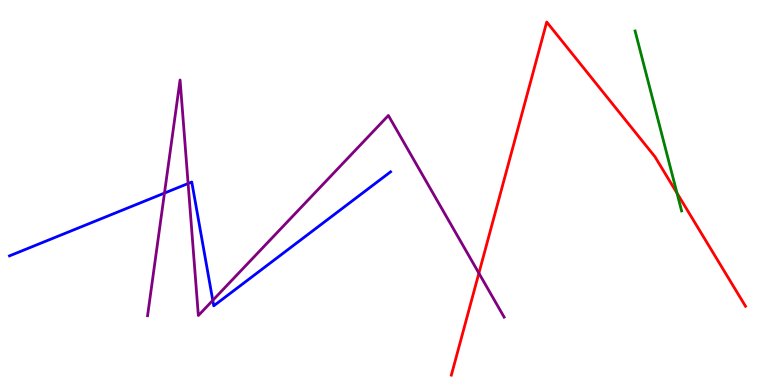[{'lines': ['blue', 'red'], 'intersections': []}, {'lines': ['green', 'red'], 'intersections': [{'x': 8.74, 'y': 4.98}]}, {'lines': ['purple', 'red'], 'intersections': [{'x': 6.18, 'y': 2.9}]}, {'lines': ['blue', 'green'], 'intersections': []}, {'lines': ['blue', 'purple'], 'intersections': [{'x': 2.12, 'y': 4.98}, {'x': 2.43, 'y': 5.23}, {'x': 2.75, 'y': 2.2}]}, {'lines': ['green', 'purple'], 'intersections': []}]